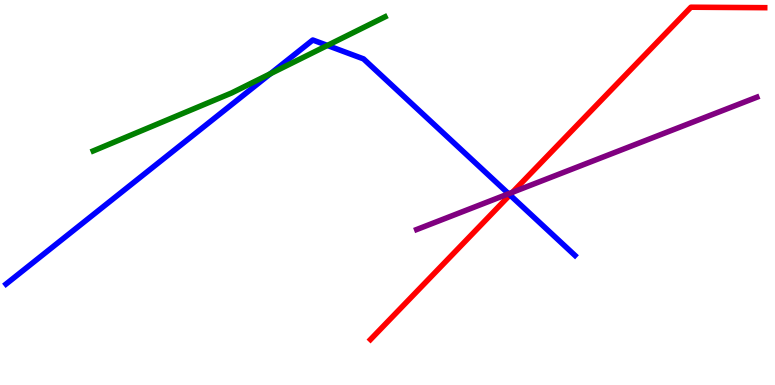[{'lines': ['blue', 'red'], 'intersections': [{'x': 6.58, 'y': 4.94}]}, {'lines': ['green', 'red'], 'intersections': []}, {'lines': ['purple', 'red'], 'intersections': [{'x': 6.61, 'y': 5.01}]}, {'lines': ['blue', 'green'], 'intersections': [{'x': 3.49, 'y': 8.09}, {'x': 4.22, 'y': 8.82}]}, {'lines': ['blue', 'purple'], 'intersections': [{'x': 6.56, 'y': 4.97}]}, {'lines': ['green', 'purple'], 'intersections': []}]